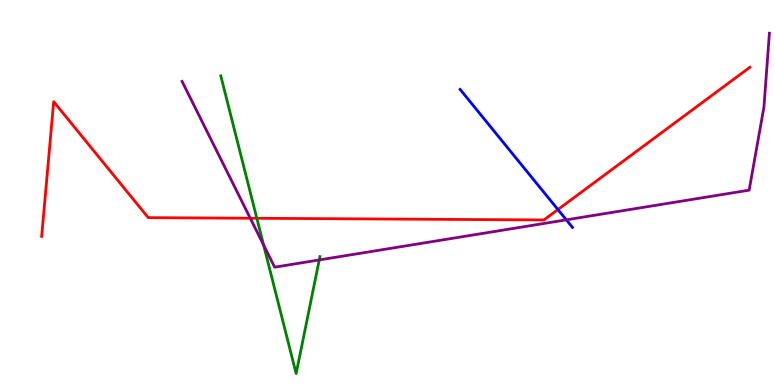[{'lines': ['blue', 'red'], 'intersections': [{'x': 7.2, 'y': 4.56}]}, {'lines': ['green', 'red'], 'intersections': [{'x': 3.31, 'y': 4.33}]}, {'lines': ['purple', 'red'], 'intersections': [{'x': 3.23, 'y': 4.33}]}, {'lines': ['blue', 'green'], 'intersections': []}, {'lines': ['blue', 'purple'], 'intersections': [{'x': 7.31, 'y': 4.29}]}, {'lines': ['green', 'purple'], 'intersections': [{'x': 3.4, 'y': 3.64}, {'x': 4.12, 'y': 3.25}]}]